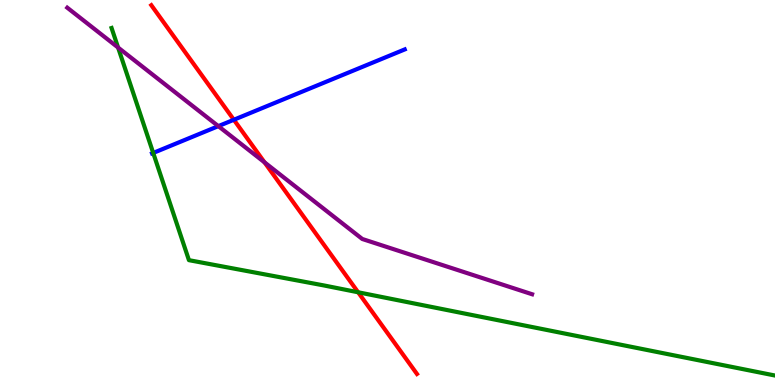[{'lines': ['blue', 'red'], 'intersections': [{'x': 3.02, 'y': 6.89}]}, {'lines': ['green', 'red'], 'intersections': [{'x': 4.62, 'y': 2.41}]}, {'lines': ['purple', 'red'], 'intersections': [{'x': 3.41, 'y': 5.78}]}, {'lines': ['blue', 'green'], 'intersections': [{'x': 1.98, 'y': 6.03}]}, {'lines': ['blue', 'purple'], 'intersections': [{'x': 2.82, 'y': 6.72}]}, {'lines': ['green', 'purple'], 'intersections': [{'x': 1.52, 'y': 8.77}]}]